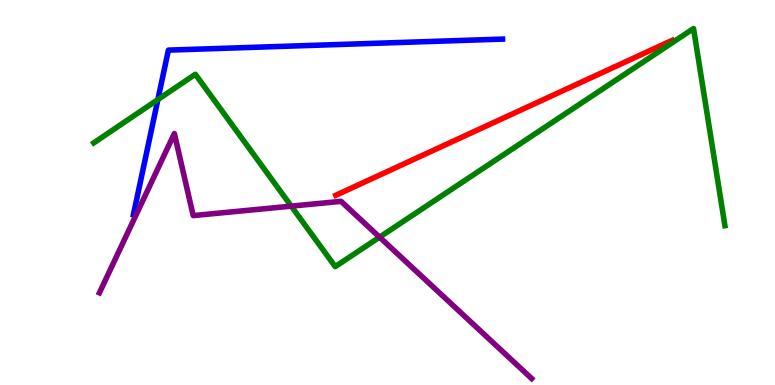[{'lines': ['blue', 'red'], 'intersections': []}, {'lines': ['green', 'red'], 'intersections': []}, {'lines': ['purple', 'red'], 'intersections': []}, {'lines': ['blue', 'green'], 'intersections': [{'x': 2.04, 'y': 7.41}]}, {'lines': ['blue', 'purple'], 'intersections': []}, {'lines': ['green', 'purple'], 'intersections': [{'x': 3.76, 'y': 4.65}, {'x': 4.9, 'y': 3.84}]}]